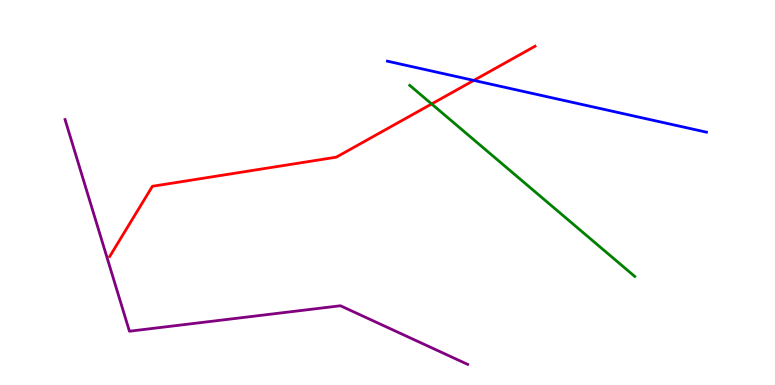[{'lines': ['blue', 'red'], 'intersections': [{'x': 6.11, 'y': 7.91}]}, {'lines': ['green', 'red'], 'intersections': [{'x': 5.57, 'y': 7.3}]}, {'lines': ['purple', 'red'], 'intersections': []}, {'lines': ['blue', 'green'], 'intersections': []}, {'lines': ['blue', 'purple'], 'intersections': []}, {'lines': ['green', 'purple'], 'intersections': []}]